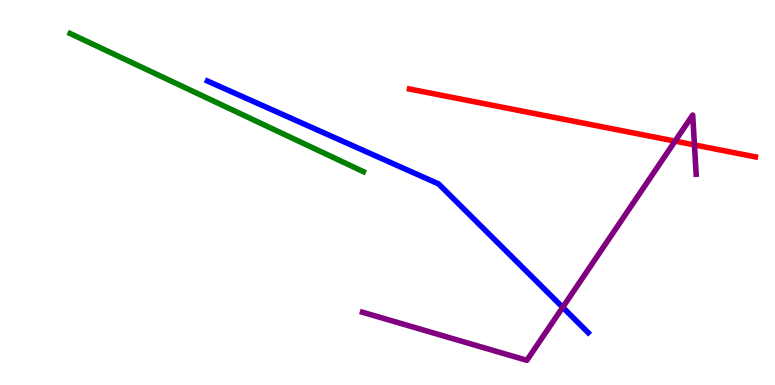[{'lines': ['blue', 'red'], 'intersections': []}, {'lines': ['green', 'red'], 'intersections': []}, {'lines': ['purple', 'red'], 'intersections': [{'x': 8.71, 'y': 6.33}, {'x': 8.96, 'y': 6.24}]}, {'lines': ['blue', 'green'], 'intersections': []}, {'lines': ['blue', 'purple'], 'intersections': [{'x': 7.26, 'y': 2.02}]}, {'lines': ['green', 'purple'], 'intersections': []}]